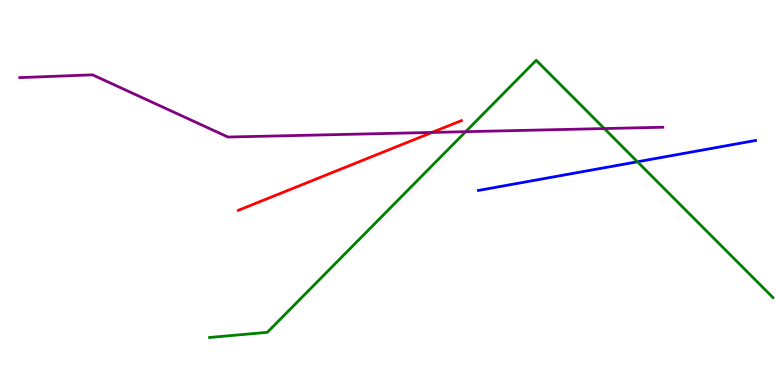[{'lines': ['blue', 'red'], 'intersections': []}, {'lines': ['green', 'red'], 'intersections': []}, {'lines': ['purple', 'red'], 'intersections': [{'x': 5.57, 'y': 6.56}]}, {'lines': ['blue', 'green'], 'intersections': [{'x': 8.23, 'y': 5.8}]}, {'lines': ['blue', 'purple'], 'intersections': []}, {'lines': ['green', 'purple'], 'intersections': [{'x': 6.01, 'y': 6.58}, {'x': 7.8, 'y': 6.66}]}]